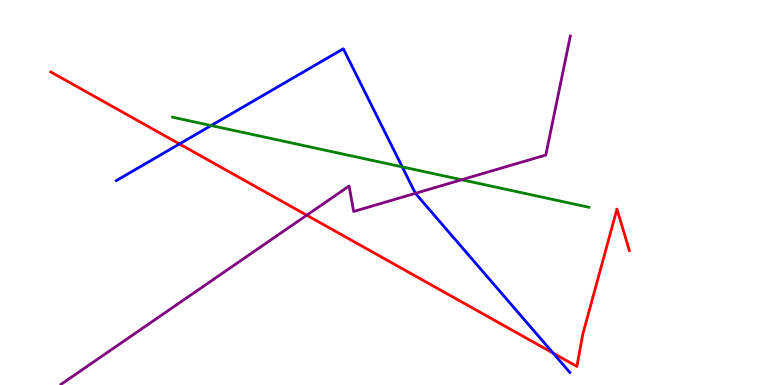[{'lines': ['blue', 'red'], 'intersections': [{'x': 2.32, 'y': 6.26}, {'x': 7.14, 'y': 0.828}]}, {'lines': ['green', 'red'], 'intersections': []}, {'lines': ['purple', 'red'], 'intersections': [{'x': 3.96, 'y': 4.41}]}, {'lines': ['blue', 'green'], 'intersections': [{'x': 2.72, 'y': 6.74}, {'x': 5.19, 'y': 5.67}]}, {'lines': ['blue', 'purple'], 'intersections': [{'x': 5.36, 'y': 4.98}]}, {'lines': ['green', 'purple'], 'intersections': [{'x': 5.96, 'y': 5.33}]}]